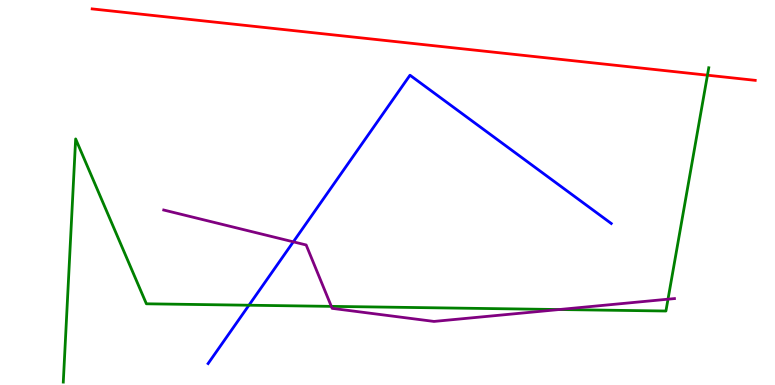[{'lines': ['blue', 'red'], 'intersections': []}, {'lines': ['green', 'red'], 'intersections': [{'x': 9.13, 'y': 8.05}]}, {'lines': ['purple', 'red'], 'intersections': []}, {'lines': ['blue', 'green'], 'intersections': [{'x': 3.21, 'y': 2.07}]}, {'lines': ['blue', 'purple'], 'intersections': [{'x': 3.78, 'y': 3.72}]}, {'lines': ['green', 'purple'], 'intersections': [{'x': 4.28, 'y': 2.04}, {'x': 7.22, 'y': 1.96}, {'x': 8.62, 'y': 2.23}]}]